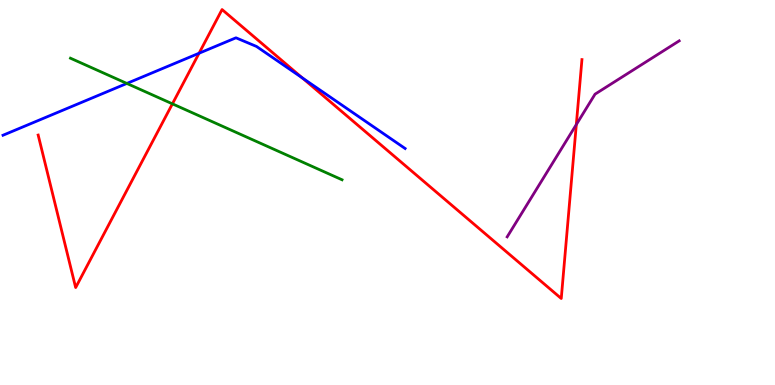[{'lines': ['blue', 'red'], 'intersections': [{'x': 2.57, 'y': 8.62}, {'x': 3.9, 'y': 7.98}]}, {'lines': ['green', 'red'], 'intersections': [{'x': 2.22, 'y': 7.3}]}, {'lines': ['purple', 'red'], 'intersections': [{'x': 7.44, 'y': 6.76}]}, {'lines': ['blue', 'green'], 'intersections': [{'x': 1.64, 'y': 7.83}]}, {'lines': ['blue', 'purple'], 'intersections': []}, {'lines': ['green', 'purple'], 'intersections': []}]